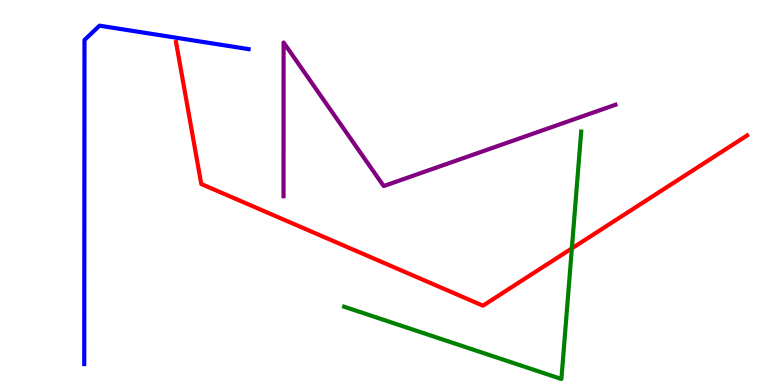[{'lines': ['blue', 'red'], 'intersections': []}, {'lines': ['green', 'red'], 'intersections': [{'x': 7.38, 'y': 3.55}]}, {'lines': ['purple', 'red'], 'intersections': []}, {'lines': ['blue', 'green'], 'intersections': []}, {'lines': ['blue', 'purple'], 'intersections': []}, {'lines': ['green', 'purple'], 'intersections': []}]